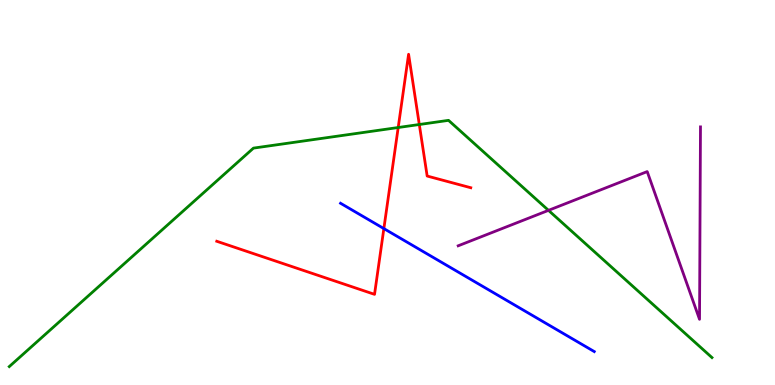[{'lines': ['blue', 'red'], 'intersections': [{'x': 4.95, 'y': 4.06}]}, {'lines': ['green', 'red'], 'intersections': [{'x': 5.14, 'y': 6.69}, {'x': 5.41, 'y': 6.77}]}, {'lines': ['purple', 'red'], 'intersections': []}, {'lines': ['blue', 'green'], 'intersections': []}, {'lines': ['blue', 'purple'], 'intersections': []}, {'lines': ['green', 'purple'], 'intersections': [{'x': 7.08, 'y': 4.54}]}]